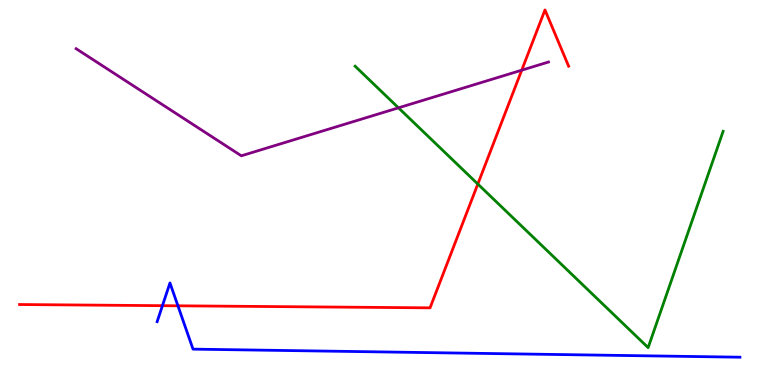[{'lines': ['blue', 'red'], 'intersections': [{'x': 2.1, 'y': 2.06}, {'x': 2.3, 'y': 2.06}]}, {'lines': ['green', 'red'], 'intersections': [{'x': 6.17, 'y': 5.22}]}, {'lines': ['purple', 'red'], 'intersections': [{'x': 6.73, 'y': 8.18}]}, {'lines': ['blue', 'green'], 'intersections': []}, {'lines': ['blue', 'purple'], 'intersections': []}, {'lines': ['green', 'purple'], 'intersections': [{'x': 5.14, 'y': 7.2}]}]